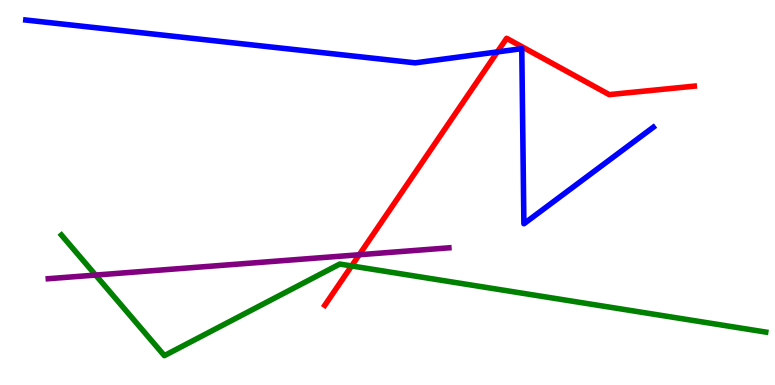[{'lines': ['blue', 'red'], 'intersections': [{'x': 6.42, 'y': 8.65}]}, {'lines': ['green', 'red'], 'intersections': [{'x': 4.54, 'y': 3.09}]}, {'lines': ['purple', 'red'], 'intersections': [{'x': 4.64, 'y': 3.38}]}, {'lines': ['blue', 'green'], 'intersections': []}, {'lines': ['blue', 'purple'], 'intersections': []}, {'lines': ['green', 'purple'], 'intersections': [{'x': 1.23, 'y': 2.86}]}]